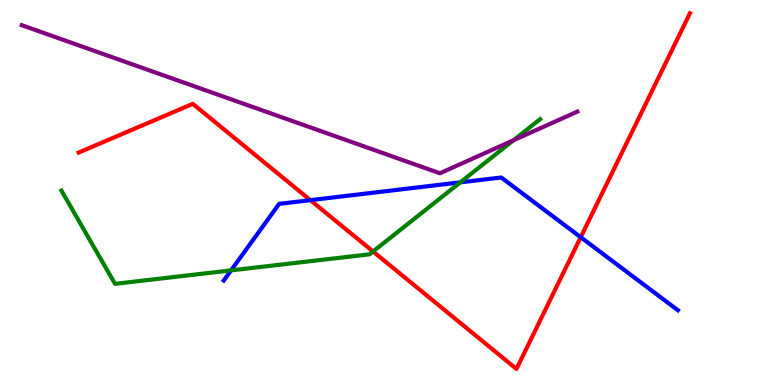[{'lines': ['blue', 'red'], 'intersections': [{'x': 4.01, 'y': 4.8}, {'x': 7.49, 'y': 3.84}]}, {'lines': ['green', 'red'], 'intersections': [{'x': 4.81, 'y': 3.47}]}, {'lines': ['purple', 'red'], 'intersections': []}, {'lines': ['blue', 'green'], 'intersections': [{'x': 2.98, 'y': 2.98}, {'x': 5.94, 'y': 5.26}]}, {'lines': ['blue', 'purple'], 'intersections': []}, {'lines': ['green', 'purple'], 'intersections': [{'x': 6.63, 'y': 6.36}]}]